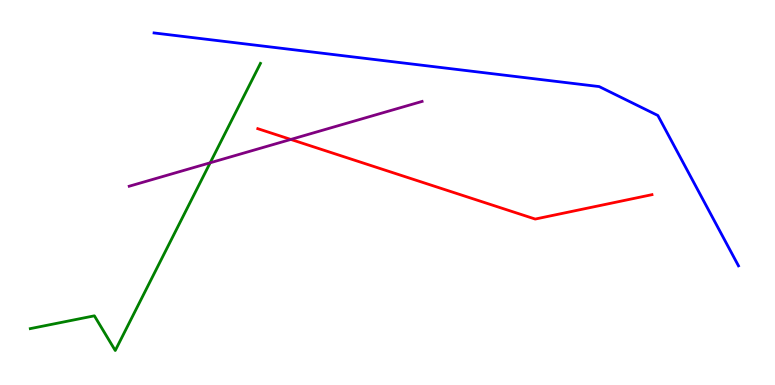[{'lines': ['blue', 'red'], 'intersections': []}, {'lines': ['green', 'red'], 'intersections': []}, {'lines': ['purple', 'red'], 'intersections': [{'x': 3.75, 'y': 6.38}]}, {'lines': ['blue', 'green'], 'intersections': []}, {'lines': ['blue', 'purple'], 'intersections': []}, {'lines': ['green', 'purple'], 'intersections': [{'x': 2.71, 'y': 5.77}]}]